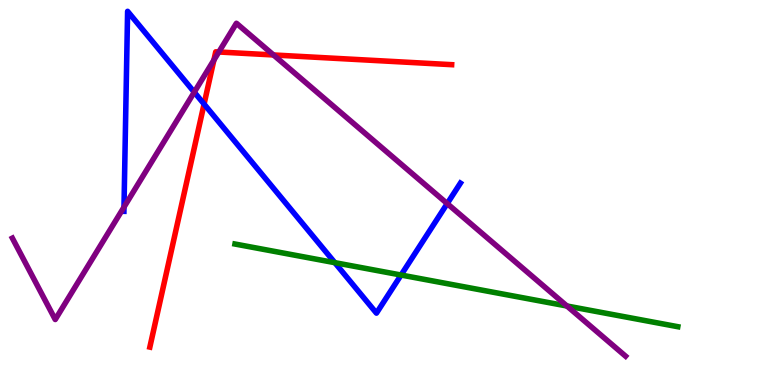[{'lines': ['blue', 'red'], 'intersections': [{'x': 2.63, 'y': 7.3}]}, {'lines': ['green', 'red'], 'intersections': []}, {'lines': ['purple', 'red'], 'intersections': [{'x': 2.76, 'y': 8.44}, {'x': 2.82, 'y': 8.65}, {'x': 3.53, 'y': 8.57}]}, {'lines': ['blue', 'green'], 'intersections': [{'x': 4.32, 'y': 3.18}, {'x': 5.18, 'y': 2.86}]}, {'lines': ['blue', 'purple'], 'intersections': [{'x': 1.6, 'y': 4.62}, {'x': 2.51, 'y': 7.61}, {'x': 5.77, 'y': 4.71}]}, {'lines': ['green', 'purple'], 'intersections': [{'x': 7.32, 'y': 2.05}]}]